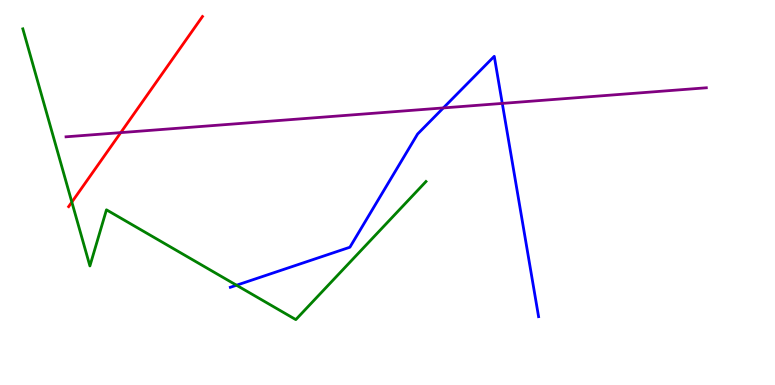[{'lines': ['blue', 'red'], 'intersections': []}, {'lines': ['green', 'red'], 'intersections': [{'x': 0.927, 'y': 4.75}]}, {'lines': ['purple', 'red'], 'intersections': [{'x': 1.56, 'y': 6.56}]}, {'lines': ['blue', 'green'], 'intersections': [{'x': 3.05, 'y': 2.59}]}, {'lines': ['blue', 'purple'], 'intersections': [{'x': 5.72, 'y': 7.2}, {'x': 6.48, 'y': 7.31}]}, {'lines': ['green', 'purple'], 'intersections': []}]